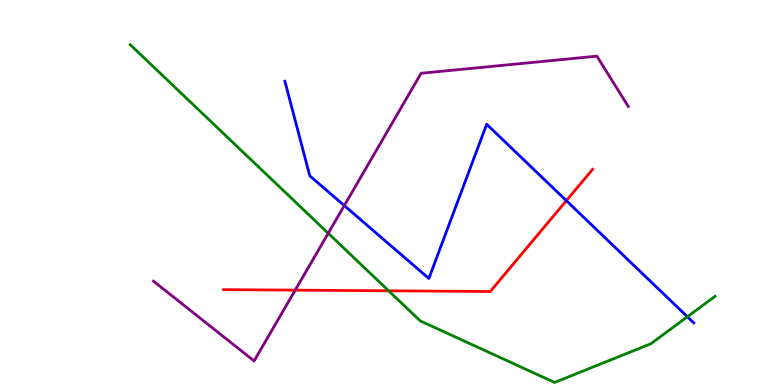[{'lines': ['blue', 'red'], 'intersections': [{'x': 7.31, 'y': 4.79}]}, {'lines': ['green', 'red'], 'intersections': [{'x': 5.01, 'y': 2.45}]}, {'lines': ['purple', 'red'], 'intersections': [{'x': 3.81, 'y': 2.46}]}, {'lines': ['blue', 'green'], 'intersections': [{'x': 8.87, 'y': 1.77}]}, {'lines': ['blue', 'purple'], 'intersections': [{'x': 4.44, 'y': 4.66}]}, {'lines': ['green', 'purple'], 'intersections': [{'x': 4.24, 'y': 3.94}]}]